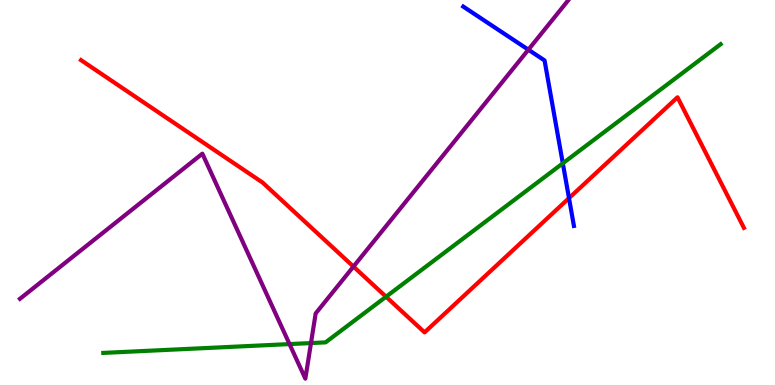[{'lines': ['blue', 'red'], 'intersections': [{'x': 7.34, 'y': 4.85}]}, {'lines': ['green', 'red'], 'intersections': [{'x': 4.98, 'y': 2.29}]}, {'lines': ['purple', 'red'], 'intersections': [{'x': 4.56, 'y': 3.08}]}, {'lines': ['blue', 'green'], 'intersections': [{'x': 7.26, 'y': 5.76}]}, {'lines': ['blue', 'purple'], 'intersections': [{'x': 6.82, 'y': 8.71}]}, {'lines': ['green', 'purple'], 'intersections': [{'x': 3.74, 'y': 1.06}, {'x': 4.01, 'y': 1.09}]}]